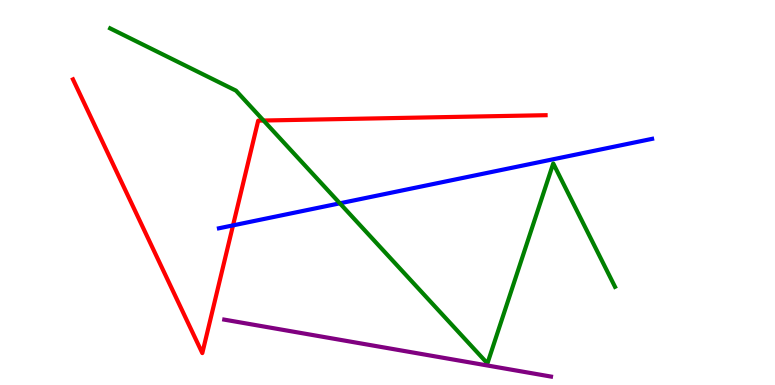[{'lines': ['blue', 'red'], 'intersections': [{'x': 3.01, 'y': 4.15}]}, {'lines': ['green', 'red'], 'intersections': [{'x': 3.4, 'y': 6.87}]}, {'lines': ['purple', 'red'], 'intersections': []}, {'lines': ['blue', 'green'], 'intersections': [{'x': 4.39, 'y': 4.72}]}, {'lines': ['blue', 'purple'], 'intersections': []}, {'lines': ['green', 'purple'], 'intersections': []}]